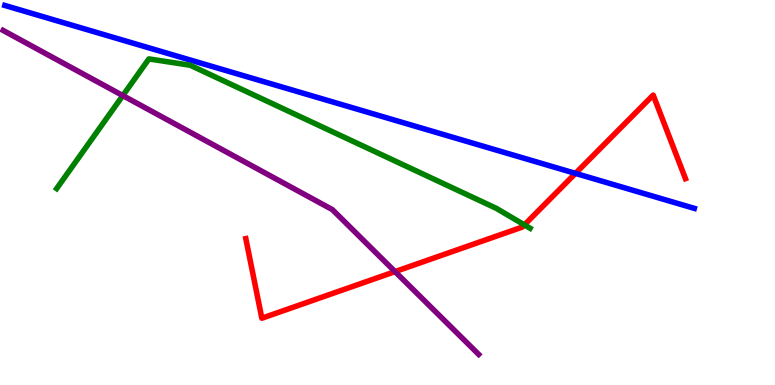[{'lines': ['blue', 'red'], 'intersections': [{'x': 7.43, 'y': 5.5}]}, {'lines': ['green', 'red'], 'intersections': [{'x': 6.77, 'y': 4.16}]}, {'lines': ['purple', 'red'], 'intersections': [{'x': 5.1, 'y': 2.94}]}, {'lines': ['blue', 'green'], 'intersections': []}, {'lines': ['blue', 'purple'], 'intersections': []}, {'lines': ['green', 'purple'], 'intersections': [{'x': 1.58, 'y': 7.52}]}]